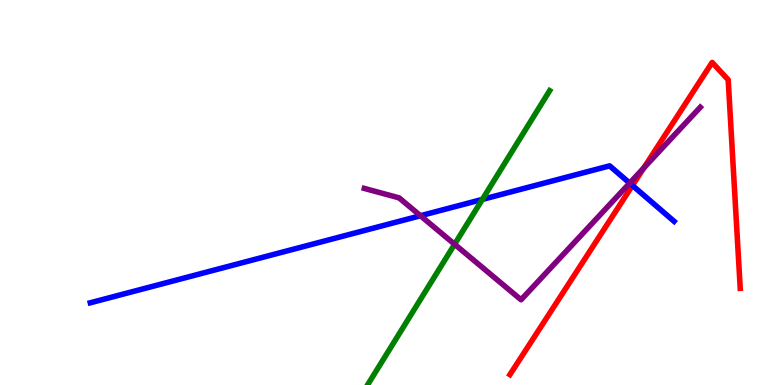[{'lines': ['blue', 'red'], 'intersections': [{'x': 8.16, 'y': 5.18}]}, {'lines': ['green', 'red'], 'intersections': []}, {'lines': ['purple', 'red'], 'intersections': [{'x': 8.31, 'y': 5.64}]}, {'lines': ['blue', 'green'], 'intersections': [{'x': 6.22, 'y': 4.82}]}, {'lines': ['blue', 'purple'], 'intersections': [{'x': 5.43, 'y': 4.4}, {'x': 8.12, 'y': 5.24}]}, {'lines': ['green', 'purple'], 'intersections': [{'x': 5.87, 'y': 3.66}]}]